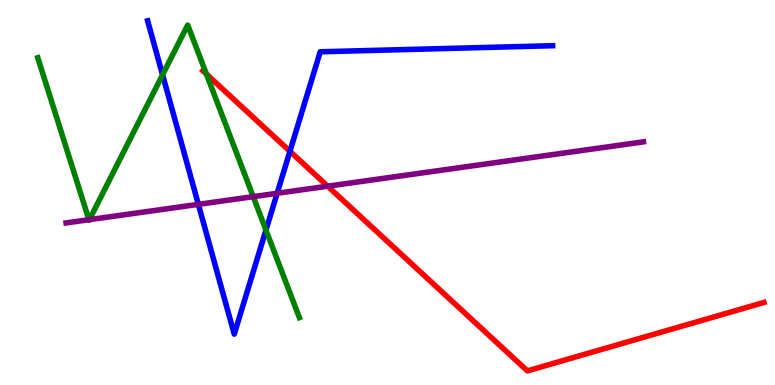[{'lines': ['blue', 'red'], 'intersections': [{'x': 3.74, 'y': 6.07}]}, {'lines': ['green', 'red'], 'intersections': [{'x': 2.66, 'y': 8.08}]}, {'lines': ['purple', 'red'], 'intersections': [{'x': 4.23, 'y': 5.16}]}, {'lines': ['blue', 'green'], 'intersections': [{'x': 2.1, 'y': 8.06}, {'x': 3.43, 'y': 4.02}]}, {'lines': ['blue', 'purple'], 'intersections': [{'x': 2.56, 'y': 4.69}, {'x': 3.58, 'y': 4.98}]}, {'lines': ['green', 'purple'], 'intersections': [{'x': 1.15, 'y': 4.29}, {'x': 1.15, 'y': 4.29}, {'x': 3.27, 'y': 4.89}]}]